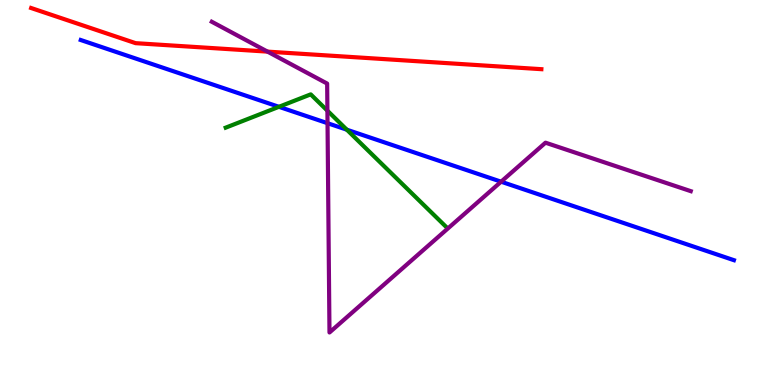[{'lines': ['blue', 'red'], 'intersections': []}, {'lines': ['green', 'red'], 'intersections': []}, {'lines': ['purple', 'red'], 'intersections': [{'x': 3.45, 'y': 8.66}]}, {'lines': ['blue', 'green'], 'intersections': [{'x': 3.6, 'y': 7.23}, {'x': 4.48, 'y': 6.63}]}, {'lines': ['blue', 'purple'], 'intersections': [{'x': 4.23, 'y': 6.8}, {'x': 6.47, 'y': 5.28}]}, {'lines': ['green', 'purple'], 'intersections': [{'x': 4.22, 'y': 7.12}]}]